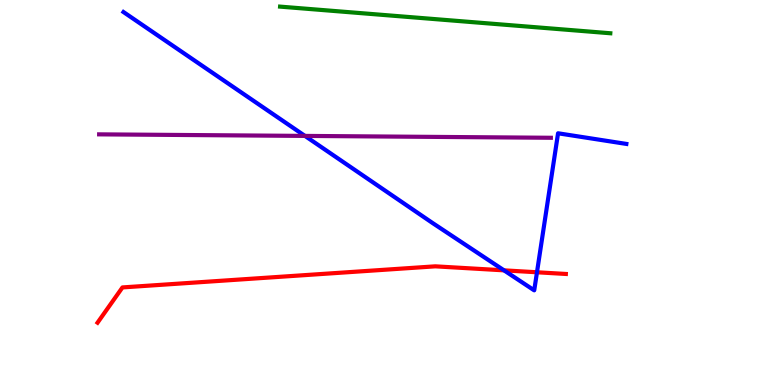[{'lines': ['blue', 'red'], 'intersections': [{'x': 6.5, 'y': 2.98}, {'x': 6.93, 'y': 2.93}]}, {'lines': ['green', 'red'], 'intersections': []}, {'lines': ['purple', 'red'], 'intersections': []}, {'lines': ['blue', 'green'], 'intersections': []}, {'lines': ['blue', 'purple'], 'intersections': [{'x': 3.93, 'y': 6.47}]}, {'lines': ['green', 'purple'], 'intersections': []}]